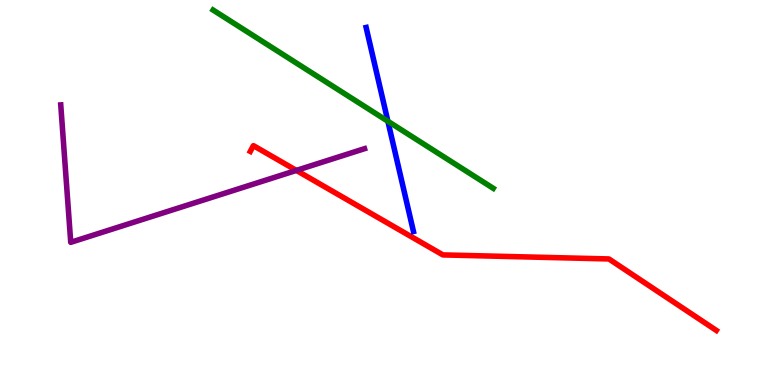[{'lines': ['blue', 'red'], 'intersections': []}, {'lines': ['green', 'red'], 'intersections': []}, {'lines': ['purple', 'red'], 'intersections': [{'x': 3.82, 'y': 5.57}]}, {'lines': ['blue', 'green'], 'intersections': [{'x': 5.0, 'y': 6.85}]}, {'lines': ['blue', 'purple'], 'intersections': []}, {'lines': ['green', 'purple'], 'intersections': []}]